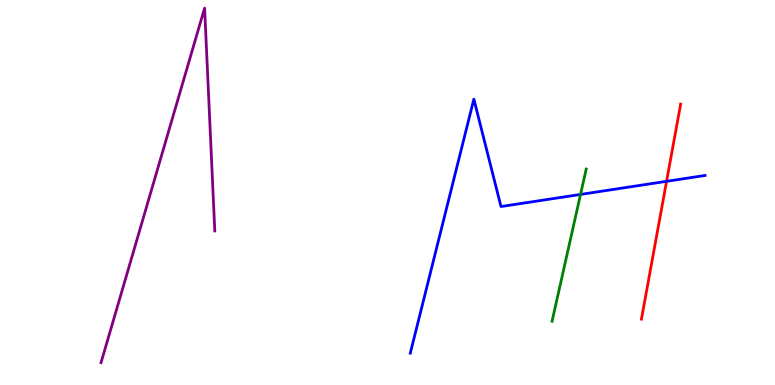[{'lines': ['blue', 'red'], 'intersections': [{'x': 8.6, 'y': 5.29}]}, {'lines': ['green', 'red'], 'intersections': []}, {'lines': ['purple', 'red'], 'intersections': []}, {'lines': ['blue', 'green'], 'intersections': [{'x': 7.49, 'y': 4.95}]}, {'lines': ['blue', 'purple'], 'intersections': []}, {'lines': ['green', 'purple'], 'intersections': []}]